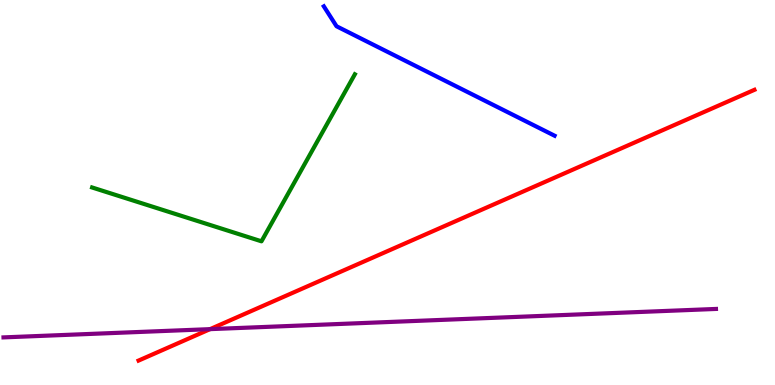[{'lines': ['blue', 'red'], 'intersections': []}, {'lines': ['green', 'red'], 'intersections': []}, {'lines': ['purple', 'red'], 'intersections': [{'x': 2.71, 'y': 1.45}]}, {'lines': ['blue', 'green'], 'intersections': []}, {'lines': ['blue', 'purple'], 'intersections': []}, {'lines': ['green', 'purple'], 'intersections': []}]